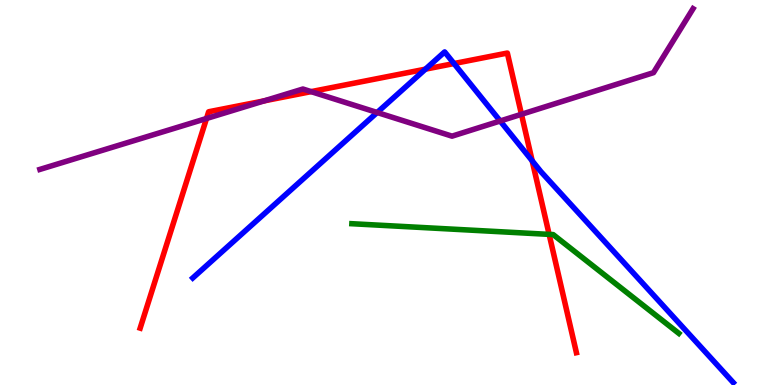[{'lines': ['blue', 'red'], 'intersections': [{'x': 5.49, 'y': 8.2}, {'x': 5.86, 'y': 8.35}, {'x': 6.87, 'y': 5.82}]}, {'lines': ['green', 'red'], 'intersections': [{'x': 7.09, 'y': 3.91}]}, {'lines': ['purple', 'red'], 'intersections': [{'x': 2.66, 'y': 6.92}, {'x': 3.41, 'y': 7.38}, {'x': 4.01, 'y': 7.62}, {'x': 6.73, 'y': 7.03}]}, {'lines': ['blue', 'green'], 'intersections': []}, {'lines': ['blue', 'purple'], 'intersections': [{'x': 4.87, 'y': 7.08}, {'x': 6.45, 'y': 6.86}]}, {'lines': ['green', 'purple'], 'intersections': []}]